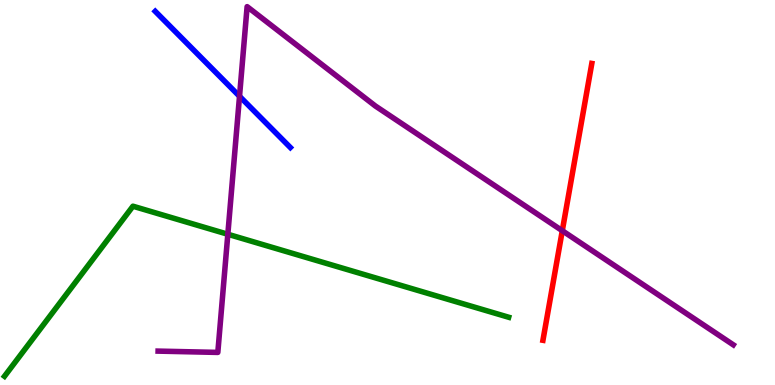[{'lines': ['blue', 'red'], 'intersections': []}, {'lines': ['green', 'red'], 'intersections': []}, {'lines': ['purple', 'red'], 'intersections': [{'x': 7.26, 'y': 4.01}]}, {'lines': ['blue', 'green'], 'intersections': []}, {'lines': ['blue', 'purple'], 'intersections': [{'x': 3.09, 'y': 7.5}]}, {'lines': ['green', 'purple'], 'intersections': [{'x': 2.94, 'y': 3.92}]}]